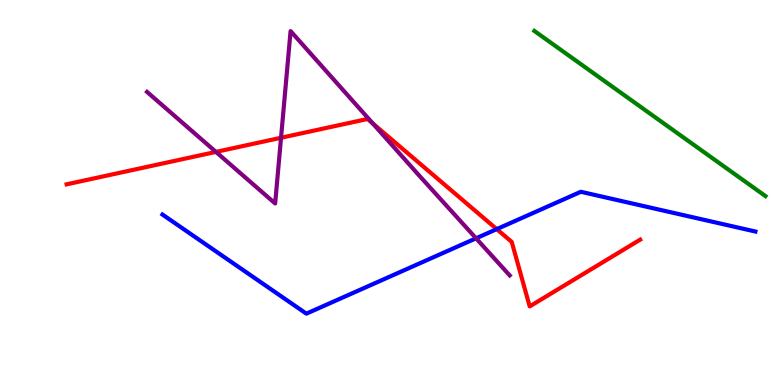[{'lines': ['blue', 'red'], 'intersections': [{'x': 6.41, 'y': 4.05}]}, {'lines': ['green', 'red'], 'intersections': []}, {'lines': ['purple', 'red'], 'intersections': [{'x': 2.79, 'y': 6.05}, {'x': 3.63, 'y': 6.42}, {'x': 4.81, 'y': 6.79}]}, {'lines': ['blue', 'green'], 'intersections': []}, {'lines': ['blue', 'purple'], 'intersections': [{'x': 6.14, 'y': 3.81}]}, {'lines': ['green', 'purple'], 'intersections': []}]